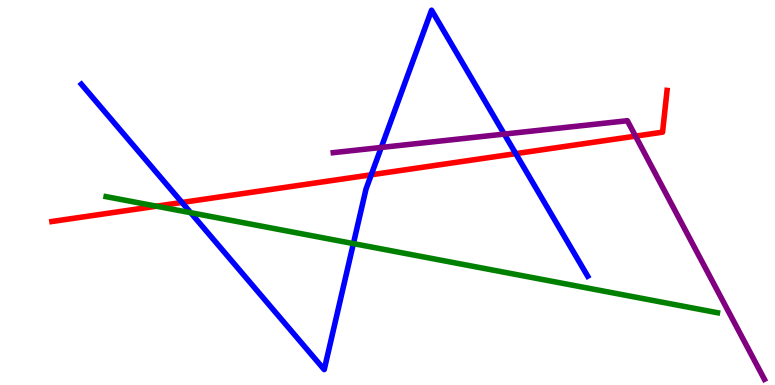[{'lines': ['blue', 'red'], 'intersections': [{'x': 2.35, 'y': 4.74}, {'x': 4.79, 'y': 5.46}, {'x': 6.65, 'y': 6.01}]}, {'lines': ['green', 'red'], 'intersections': [{'x': 2.02, 'y': 4.64}]}, {'lines': ['purple', 'red'], 'intersections': [{'x': 8.2, 'y': 6.46}]}, {'lines': ['blue', 'green'], 'intersections': [{'x': 2.46, 'y': 4.48}, {'x': 4.56, 'y': 3.67}]}, {'lines': ['blue', 'purple'], 'intersections': [{'x': 4.92, 'y': 6.17}, {'x': 6.51, 'y': 6.52}]}, {'lines': ['green', 'purple'], 'intersections': []}]